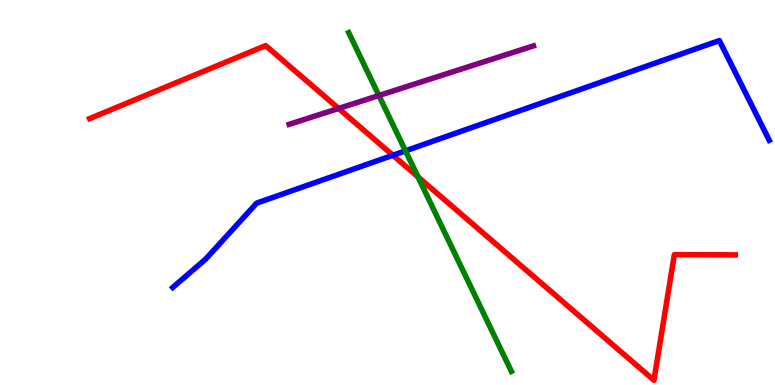[{'lines': ['blue', 'red'], 'intersections': [{'x': 5.07, 'y': 5.97}]}, {'lines': ['green', 'red'], 'intersections': [{'x': 5.39, 'y': 5.41}]}, {'lines': ['purple', 'red'], 'intersections': [{'x': 4.37, 'y': 7.18}]}, {'lines': ['blue', 'green'], 'intersections': [{'x': 5.23, 'y': 6.08}]}, {'lines': ['blue', 'purple'], 'intersections': []}, {'lines': ['green', 'purple'], 'intersections': [{'x': 4.89, 'y': 7.52}]}]